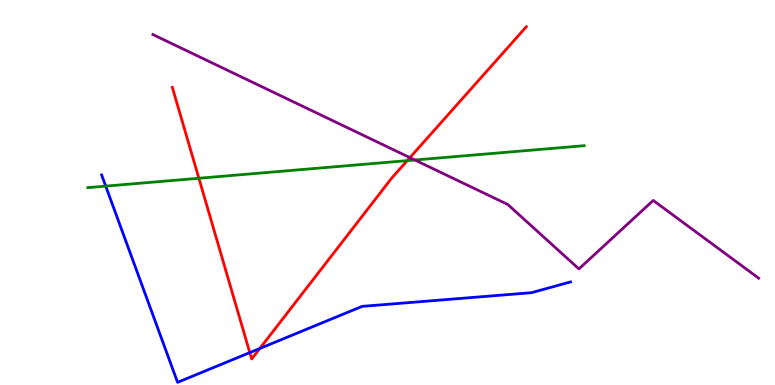[{'lines': ['blue', 'red'], 'intersections': [{'x': 3.22, 'y': 0.841}, {'x': 3.35, 'y': 0.949}]}, {'lines': ['green', 'red'], 'intersections': [{'x': 2.57, 'y': 5.37}, {'x': 5.25, 'y': 5.83}]}, {'lines': ['purple', 'red'], 'intersections': [{'x': 5.29, 'y': 5.91}]}, {'lines': ['blue', 'green'], 'intersections': [{'x': 1.36, 'y': 5.17}]}, {'lines': ['blue', 'purple'], 'intersections': []}, {'lines': ['green', 'purple'], 'intersections': [{'x': 5.35, 'y': 5.84}]}]